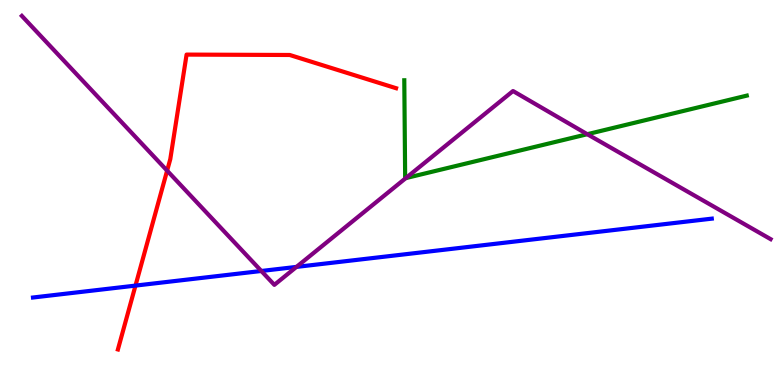[{'lines': ['blue', 'red'], 'intersections': [{'x': 1.75, 'y': 2.58}]}, {'lines': ['green', 'red'], 'intersections': []}, {'lines': ['purple', 'red'], 'intersections': [{'x': 2.16, 'y': 5.57}]}, {'lines': ['blue', 'green'], 'intersections': []}, {'lines': ['blue', 'purple'], 'intersections': [{'x': 3.37, 'y': 2.96}, {'x': 3.83, 'y': 3.07}]}, {'lines': ['green', 'purple'], 'intersections': [{'x': 5.24, 'y': 5.37}, {'x': 7.58, 'y': 6.51}]}]